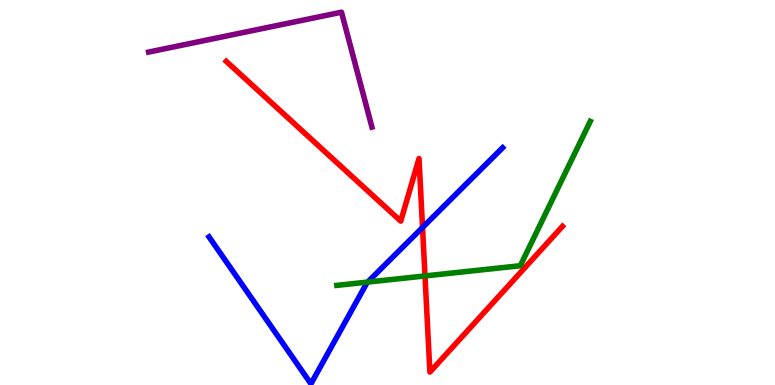[{'lines': ['blue', 'red'], 'intersections': [{'x': 5.45, 'y': 4.09}]}, {'lines': ['green', 'red'], 'intersections': [{'x': 5.48, 'y': 2.83}]}, {'lines': ['purple', 'red'], 'intersections': []}, {'lines': ['blue', 'green'], 'intersections': [{'x': 4.74, 'y': 2.67}]}, {'lines': ['blue', 'purple'], 'intersections': []}, {'lines': ['green', 'purple'], 'intersections': []}]